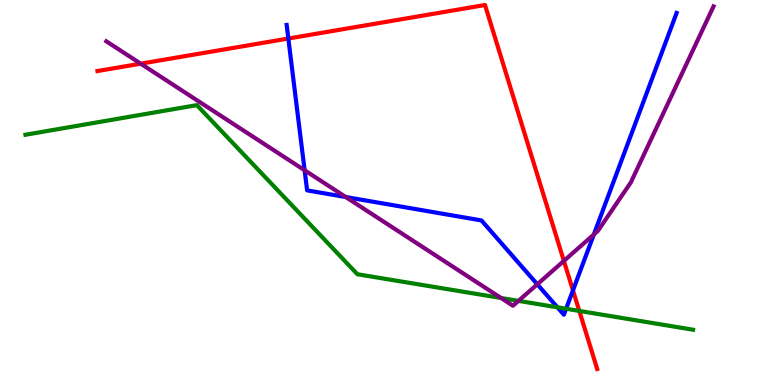[{'lines': ['blue', 'red'], 'intersections': [{'x': 3.72, 'y': 9.0}, {'x': 7.39, 'y': 2.46}]}, {'lines': ['green', 'red'], 'intersections': [{'x': 7.47, 'y': 1.92}]}, {'lines': ['purple', 'red'], 'intersections': [{'x': 1.82, 'y': 8.35}, {'x': 7.28, 'y': 3.22}]}, {'lines': ['blue', 'green'], 'intersections': [{'x': 7.19, 'y': 2.02}, {'x': 7.3, 'y': 1.98}]}, {'lines': ['blue', 'purple'], 'intersections': [{'x': 3.93, 'y': 5.58}, {'x': 4.46, 'y': 4.88}, {'x': 6.93, 'y': 2.62}, {'x': 7.66, 'y': 3.91}]}, {'lines': ['green', 'purple'], 'intersections': [{'x': 6.46, 'y': 2.26}, {'x': 6.69, 'y': 2.19}]}]